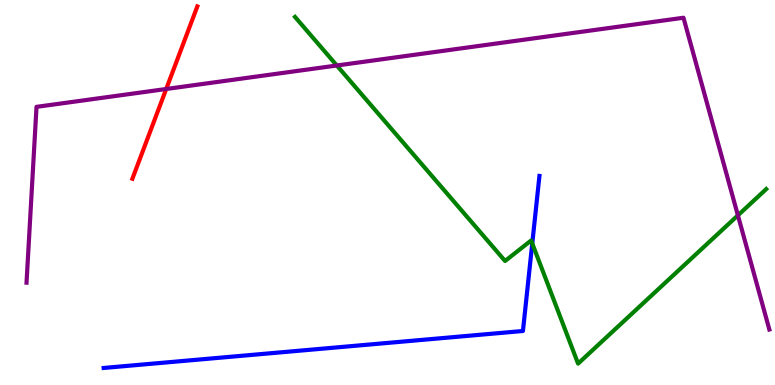[{'lines': ['blue', 'red'], 'intersections': []}, {'lines': ['green', 'red'], 'intersections': []}, {'lines': ['purple', 'red'], 'intersections': [{'x': 2.14, 'y': 7.69}]}, {'lines': ['blue', 'green'], 'intersections': [{'x': 6.87, 'y': 3.68}]}, {'lines': ['blue', 'purple'], 'intersections': []}, {'lines': ['green', 'purple'], 'intersections': [{'x': 4.35, 'y': 8.3}, {'x': 9.52, 'y': 4.41}]}]